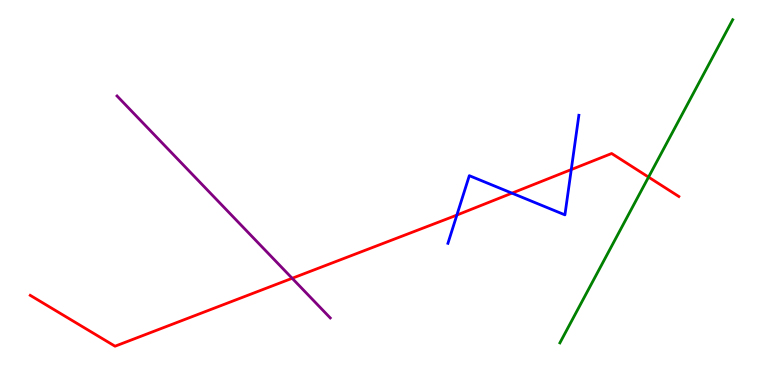[{'lines': ['blue', 'red'], 'intersections': [{'x': 5.9, 'y': 4.41}, {'x': 6.61, 'y': 4.98}, {'x': 7.37, 'y': 5.6}]}, {'lines': ['green', 'red'], 'intersections': [{'x': 8.37, 'y': 5.4}]}, {'lines': ['purple', 'red'], 'intersections': [{'x': 3.77, 'y': 2.77}]}, {'lines': ['blue', 'green'], 'intersections': []}, {'lines': ['blue', 'purple'], 'intersections': []}, {'lines': ['green', 'purple'], 'intersections': []}]